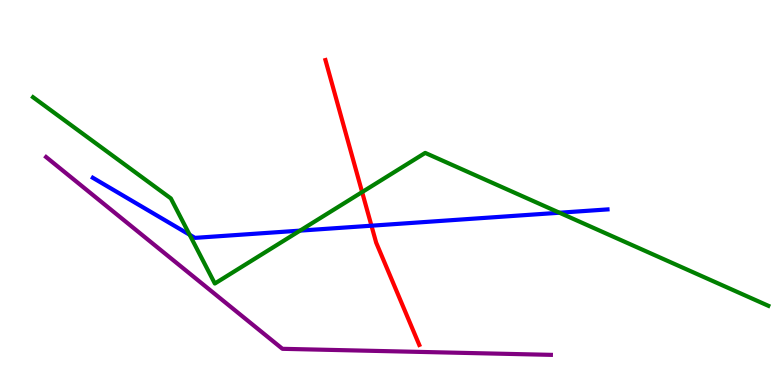[{'lines': ['blue', 'red'], 'intersections': [{'x': 4.79, 'y': 4.14}]}, {'lines': ['green', 'red'], 'intersections': [{'x': 4.67, 'y': 5.01}]}, {'lines': ['purple', 'red'], 'intersections': []}, {'lines': ['blue', 'green'], 'intersections': [{'x': 2.45, 'y': 3.9}, {'x': 3.87, 'y': 4.01}, {'x': 7.22, 'y': 4.47}]}, {'lines': ['blue', 'purple'], 'intersections': []}, {'lines': ['green', 'purple'], 'intersections': []}]